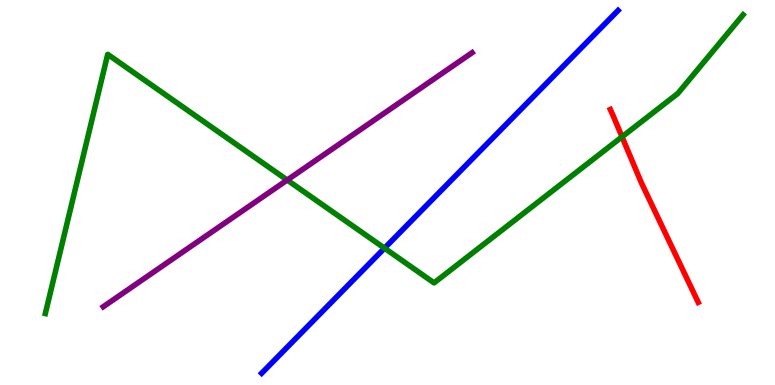[{'lines': ['blue', 'red'], 'intersections': []}, {'lines': ['green', 'red'], 'intersections': [{'x': 8.03, 'y': 6.45}]}, {'lines': ['purple', 'red'], 'intersections': []}, {'lines': ['blue', 'green'], 'intersections': [{'x': 4.96, 'y': 3.55}]}, {'lines': ['blue', 'purple'], 'intersections': []}, {'lines': ['green', 'purple'], 'intersections': [{'x': 3.71, 'y': 5.32}]}]